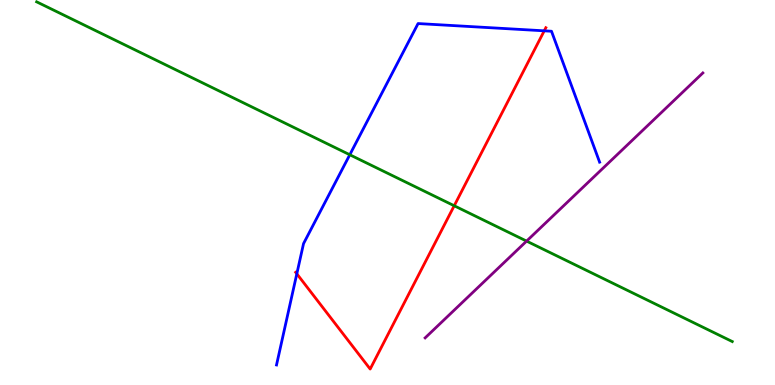[{'lines': ['blue', 'red'], 'intersections': [{'x': 3.83, 'y': 2.89}, {'x': 7.02, 'y': 9.2}]}, {'lines': ['green', 'red'], 'intersections': [{'x': 5.86, 'y': 4.66}]}, {'lines': ['purple', 'red'], 'intersections': []}, {'lines': ['blue', 'green'], 'intersections': [{'x': 4.51, 'y': 5.98}]}, {'lines': ['blue', 'purple'], 'intersections': []}, {'lines': ['green', 'purple'], 'intersections': [{'x': 6.79, 'y': 3.74}]}]